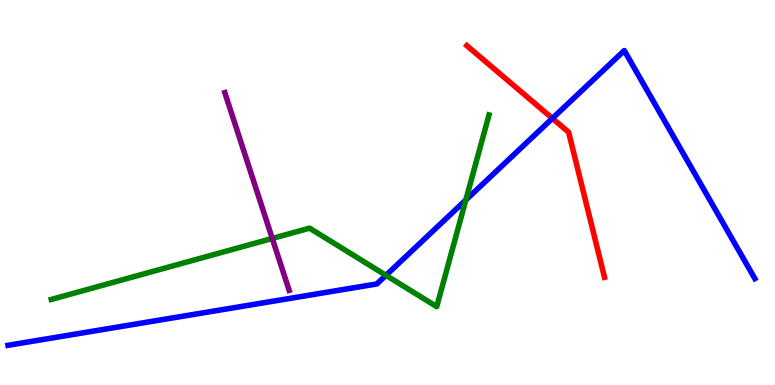[{'lines': ['blue', 'red'], 'intersections': [{'x': 7.13, 'y': 6.93}]}, {'lines': ['green', 'red'], 'intersections': []}, {'lines': ['purple', 'red'], 'intersections': []}, {'lines': ['blue', 'green'], 'intersections': [{'x': 4.98, 'y': 2.85}, {'x': 6.01, 'y': 4.8}]}, {'lines': ['blue', 'purple'], 'intersections': []}, {'lines': ['green', 'purple'], 'intersections': [{'x': 3.51, 'y': 3.81}]}]